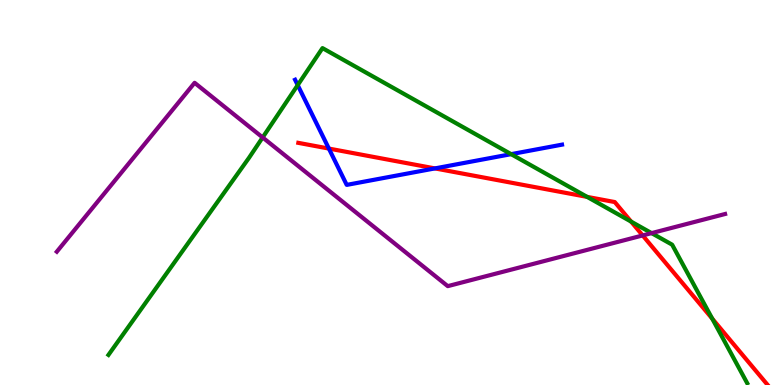[{'lines': ['blue', 'red'], 'intersections': [{'x': 4.24, 'y': 6.14}, {'x': 5.61, 'y': 5.63}]}, {'lines': ['green', 'red'], 'intersections': [{'x': 7.58, 'y': 4.89}, {'x': 8.14, 'y': 4.24}, {'x': 9.19, 'y': 1.72}]}, {'lines': ['purple', 'red'], 'intersections': [{'x': 8.29, 'y': 3.88}]}, {'lines': ['blue', 'green'], 'intersections': [{'x': 3.84, 'y': 7.79}, {'x': 6.6, 'y': 6.0}]}, {'lines': ['blue', 'purple'], 'intersections': []}, {'lines': ['green', 'purple'], 'intersections': [{'x': 3.39, 'y': 6.43}, {'x': 8.41, 'y': 3.94}]}]